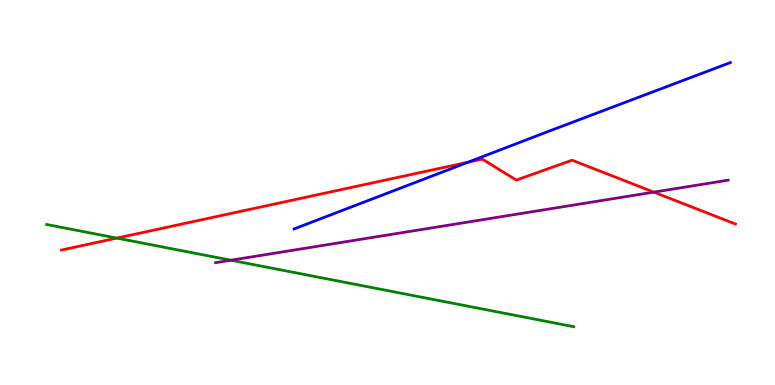[{'lines': ['blue', 'red'], 'intersections': [{'x': 6.04, 'y': 5.79}]}, {'lines': ['green', 'red'], 'intersections': [{'x': 1.51, 'y': 3.82}]}, {'lines': ['purple', 'red'], 'intersections': [{'x': 8.44, 'y': 5.01}]}, {'lines': ['blue', 'green'], 'intersections': []}, {'lines': ['blue', 'purple'], 'intersections': []}, {'lines': ['green', 'purple'], 'intersections': [{'x': 2.98, 'y': 3.24}]}]